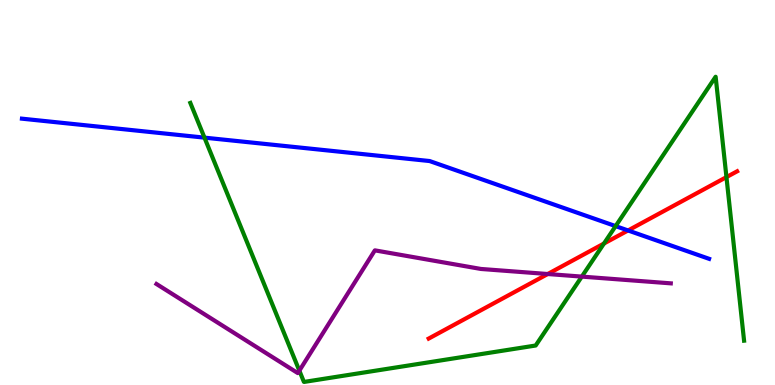[{'lines': ['blue', 'red'], 'intersections': [{'x': 8.1, 'y': 4.01}]}, {'lines': ['green', 'red'], 'intersections': [{'x': 7.79, 'y': 3.67}, {'x': 9.37, 'y': 5.4}]}, {'lines': ['purple', 'red'], 'intersections': [{'x': 7.07, 'y': 2.88}]}, {'lines': ['blue', 'green'], 'intersections': [{'x': 2.64, 'y': 6.42}, {'x': 7.94, 'y': 4.13}]}, {'lines': ['blue', 'purple'], 'intersections': []}, {'lines': ['green', 'purple'], 'intersections': [{'x': 3.86, 'y': 0.372}, {'x': 7.51, 'y': 2.82}]}]